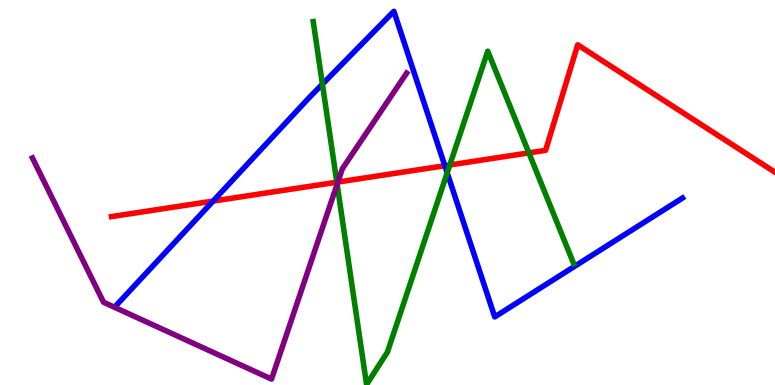[{'lines': ['blue', 'red'], 'intersections': [{'x': 2.75, 'y': 4.78}, {'x': 5.74, 'y': 5.7}]}, {'lines': ['green', 'red'], 'intersections': [{'x': 4.35, 'y': 5.27}, {'x': 5.8, 'y': 5.72}, {'x': 6.82, 'y': 6.03}]}, {'lines': ['purple', 'red'], 'intersections': [{'x': 4.36, 'y': 5.27}]}, {'lines': ['blue', 'green'], 'intersections': [{'x': 4.16, 'y': 7.81}, {'x': 5.77, 'y': 5.51}]}, {'lines': ['blue', 'purple'], 'intersections': []}, {'lines': ['green', 'purple'], 'intersections': [{'x': 4.35, 'y': 5.21}]}]